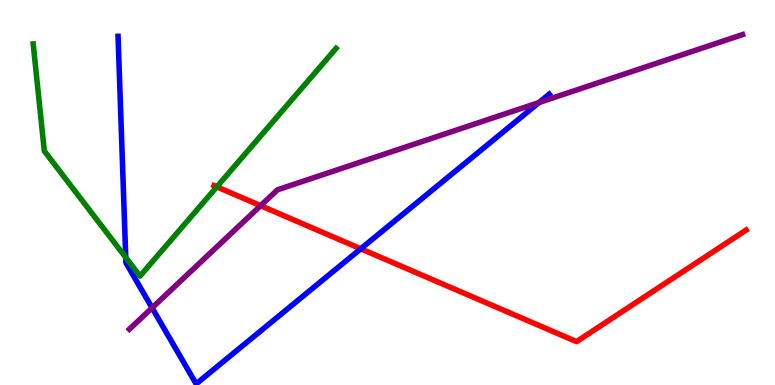[{'lines': ['blue', 'red'], 'intersections': [{'x': 4.66, 'y': 3.54}]}, {'lines': ['green', 'red'], 'intersections': [{'x': 2.8, 'y': 5.15}]}, {'lines': ['purple', 'red'], 'intersections': [{'x': 3.36, 'y': 4.66}]}, {'lines': ['blue', 'green'], 'intersections': [{'x': 1.62, 'y': 3.31}]}, {'lines': ['blue', 'purple'], 'intersections': [{'x': 1.96, 'y': 2.0}, {'x': 6.95, 'y': 7.34}]}, {'lines': ['green', 'purple'], 'intersections': []}]